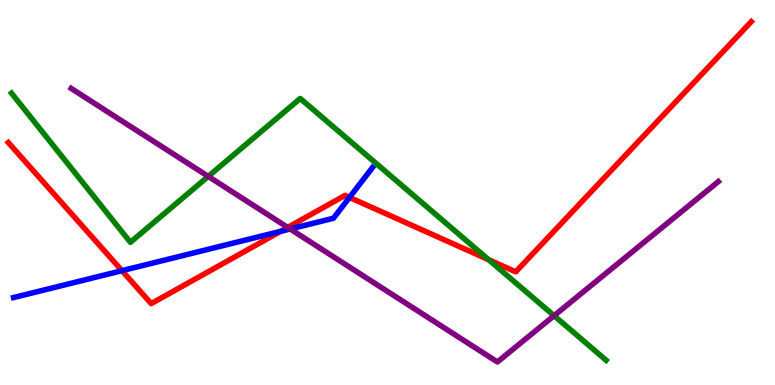[{'lines': ['blue', 'red'], 'intersections': [{'x': 1.57, 'y': 2.97}, {'x': 3.62, 'y': 3.99}, {'x': 4.51, 'y': 4.87}]}, {'lines': ['green', 'red'], 'intersections': [{'x': 6.3, 'y': 3.26}]}, {'lines': ['purple', 'red'], 'intersections': [{'x': 3.71, 'y': 4.09}]}, {'lines': ['blue', 'green'], 'intersections': []}, {'lines': ['blue', 'purple'], 'intersections': [{'x': 3.74, 'y': 4.05}]}, {'lines': ['green', 'purple'], 'intersections': [{'x': 2.69, 'y': 5.42}, {'x': 7.15, 'y': 1.8}]}]